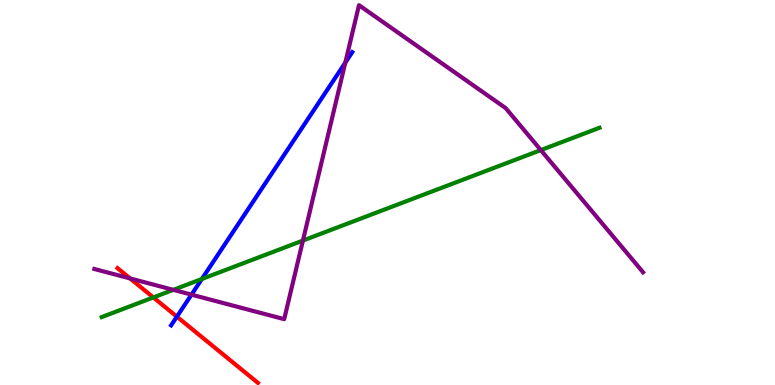[{'lines': ['blue', 'red'], 'intersections': [{'x': 2.28, 'y': 1.78}]}, {'lines': ['green', 'red'], 'intersections': [{'x': 1.98, 'y': 2.27}]}, {'lines': ['purple', 'red'], 'intersections': [{'x': 1.68, 'y': 2.77}]}, {'lines': ['blue', 'green'], 'intersections': [{'x': 2.6, 'y': 2.75}]}, {'lines': ['blue', 'purple'], 'intersections': [{'x': 2.47, 'y': 2.35}, {'x': 4.46, 'y': 8.37}]}, {'lines': ['green', 'purple'], 'intersections': [{'x': 2.24, 'y': 2.47}, {'x': 3.91, 'y': 3.75}, {'x': 6.98, 'y': 6.1}]}]